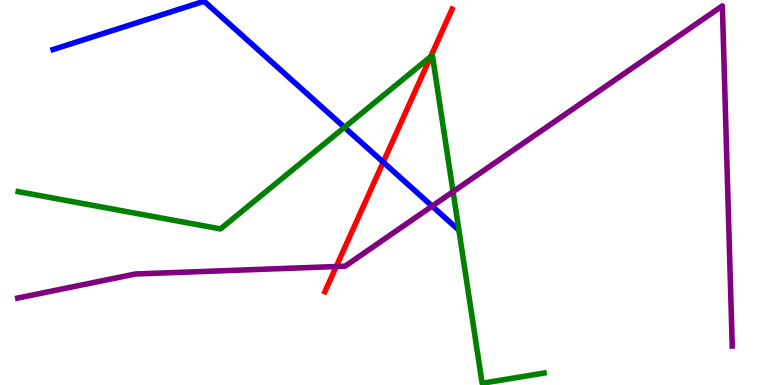[{'lines': ['blue', 'red'], 'intersections': [{'x': 4.94, 'y': 5.79}]}, {'lines': ['green', 'red'], 'intersections': [{'x': 5.56, 'y': 8.53}]}, {'lines': ['purple', 'red'], 'intersections': [{'x': 4.34, 'y': 3.08}]}, {'lines': ['blue', 'green'], 'intersections': [{'x': 4.44, 'y': 6.69}]}, {'lines': ['blue', 'purple'], 'intersections': [{'x': 5.58, 'y': 4.65}]}, {'lines': ['green', 'purple'], 'intersections': [{'x': 5.85, 'y': 5.02}]}]